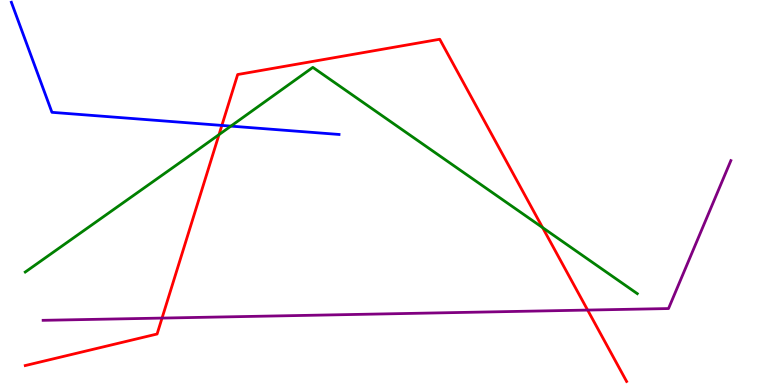[{'lines': ['blue', 'red'], 'intersections': [{'x': 2.86, 'y': 6.74}]}, {'lines': ['green', 'red'], 'intersections': [{'x': 2.83, 'y': 6.5}, {'x': 7.0, 'y': 4.09}]}, {'lines': ['purple', 'red'], 'intersections': [{'x': 2.09, 'y': 1.74}, {'x': 7.58, 'y': 1.95}]}, {'lines': ['blue', 'green'], 'intersections': [{'x': 2.98, 'y': 6.72}]}, {'lines': ['blue', 'purple'], 'intersections': []}, {'lines': ['green', 'purple'], 'intersections': []}]